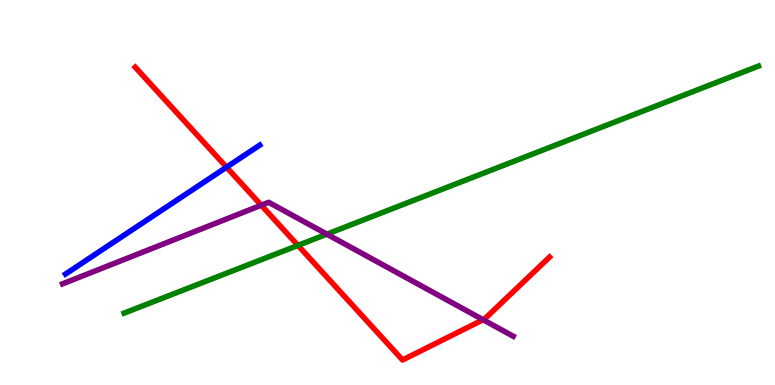[{'lines': ['blue', 'red'], 'intersections': [{'x': 2.92, 'y': 5.66}]}, {'lines': ['green', 'red'], 'intersections': [{'x': 3.84, 'y': 3.63}]}, {'lines': ['purple', 'red'], 'intersections': [{'x': 3.37, 'y': 4.67}, {'x': 6.23, 'y': 1.7}]}, {'lines': ['blue', 'green'], 'intersections': []}, {'lines': ['blue', 'purple'], 'intersections': []}, {'lines': ['green', 'purple'], 'intersections': [{'x': 4.22, 'y': 3.92}]}]